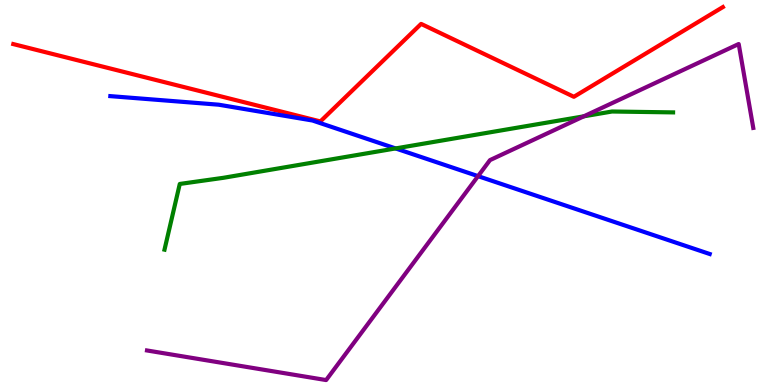[{'lines': ['blue', 'red'], 'intersections': []}, {'lines': ['green', 'red'], 'intersections': []}, {'lines': ['purple', 'red'], 'intersections': []}, {'lines': ['blue', 'green'], 'intersections': [{'x': 5.1, 'y': 6.14}]}, {'lines': ['blue', 'purple'], 'intersections': [{'x': 6.17, 'y': 5.42}]}, {'lines': ['green', 'purple'], 'intersections': [{'x': 7.53, 'y': 6.98}]}]